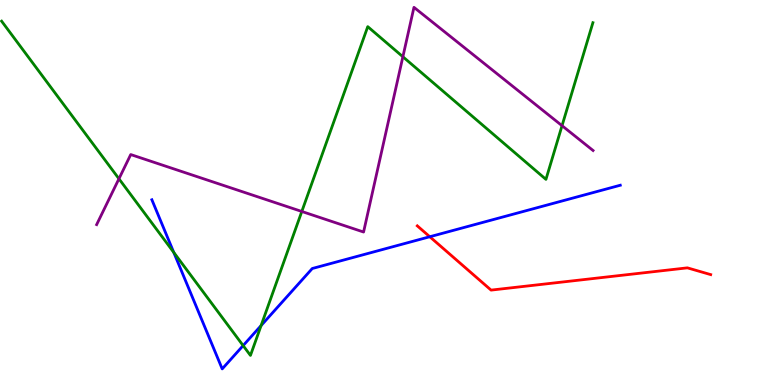[{'lines': ['blue', 'red'], 'intersections': [{'x': 5.55, 'y': 3.85}]}, {'lines': ['green', 'red'], 'intersections': []}, {'lines': ['purple', 'red'], 'intersections': []}, {'lines': ['blue', 'green'], 'intersections': [{'x': 2.24, 'y': 3.44}, {'x': 3.14, 'y': 1.02}, {'x': 3.37, 'y': 1.54}]}, {'lines': ['blue', 'purple'], 'intersections': []}, {'lines': ['green', 'purple'], 'intersections': [{'x': 1.53, 'y': 5.36}, {'x': 3.89, 'y': 4.51}, {'x': 5.2, 'y': 8.53}, {'x': 7.25, 'y': 6.74}]}]